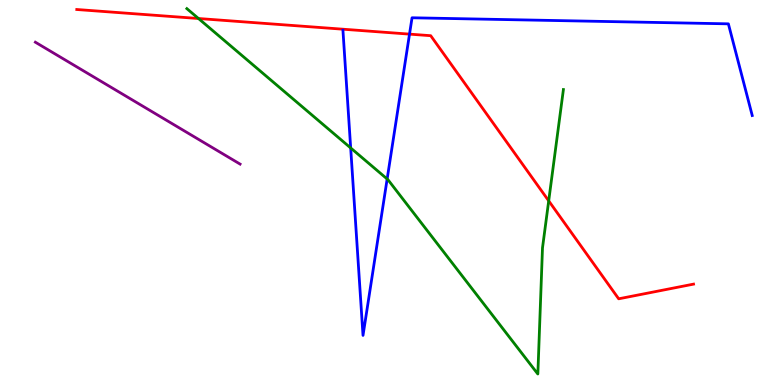[{'lines': ['blue', 'red'], 'intersections': [{'x': 5.28, 'y': 9.11}]}, {'lines': ['green', 'red'], 'intersections': [{'x': 2.56, 'y': 9.52}, {'x': 7.08, 'y': 4.78}]}, {'lines': ['purple', 'red'], 'intersections': []}, {'lines': ['blue', 'green'], 'intersections': [{'x': 4.52, 'y': 6.16}, {'x': 5.0, 'y': 5.35}]}, {'lines': ['blue', 'purple'], 'intersections': []}, {'lines': ['green', 'purple'], 'intersections': []}]